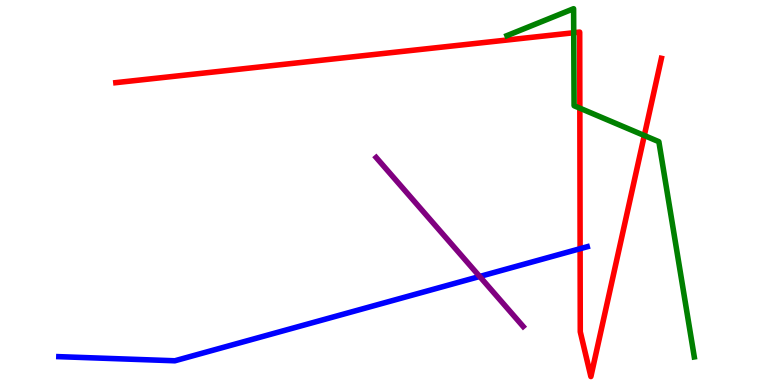[{'lines': ['blue', 'red'], 'intersections': [{'x': 7.49, 'y': 3.54}]}, {'lines': ['green', 'red'], 'intersections': [{'x': 7.4, 'y': 9.15}, {'x': 7.48, 'y': 7.19}, {'x': 8.31, 'y': 6.48}]}, {'lines': ['purple', 'red'], 'intersections': []}, {'lines': ['blue', 'green'], 'intersections': []}, {'lines': ['blue', 'purple'], 'intersections': [{'x': 6.19, 'y': 2.82}]}, {'lines': ['green', 'purple'], 'intersections': []}]